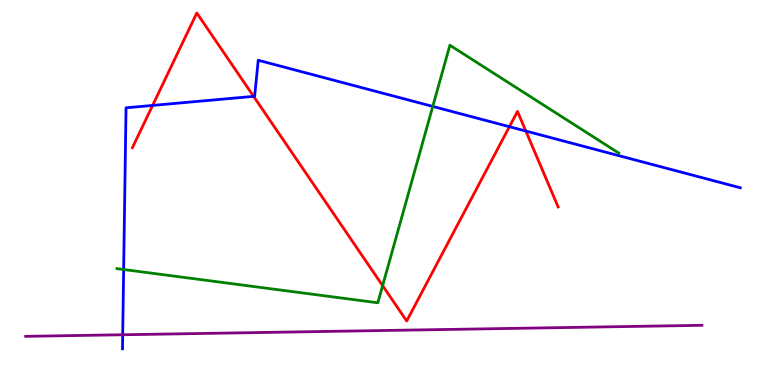[{'lines': ['blue', 'red'], 'intersections': [{'x': 1.97, 'y': 7.26}, {'x': 3.27, 'y': 7.5}, {'x': 6.57, 'y': 6.71}, {'x': 6.78, 'y': 6.6}]}, {'lines': ['green', 'red'], 'intersections': [{'x': 4.94, 'y': 2.58}]}, {'lines': ['purple', 'red'], 'intersections': []}, {'lines': ['blue', 'green'], 'intersections': [{'x': 1.6, 'y': 3.0}, {'x': 5.58, 'y': 7.24}]}, {'lines': ['blue', 'purple'], 'intersections': [{'x': 1.58, 'y': 1.3}]}, {'lines': ['green', 'purple'], 'intersections': []}]